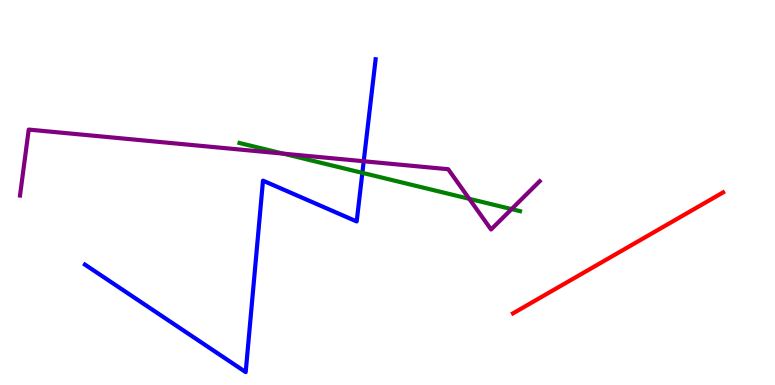[{'lines': ['blue', 'red'], 'intersections': []}, {'lines': ['green', 'red'], 'intersections': []}, {'lines': ['purple', 'red'], 'intersections': []}, {'lines': ['blue', 'green'], 'intersections': [{'x': 4.68, 'y': 5.51}]}, {'lines': ['blue', 'purple'], 'intersections': [{'x': 4.69, 'y': 5.81}]}, {'lines': ['green', 'purple'], 'intersections': [{'x': 3.66, 'y': 6.01}, {'x': 6.05, 'y': 4.84}, {'x': 6.6, 'y': 4.57}]}]